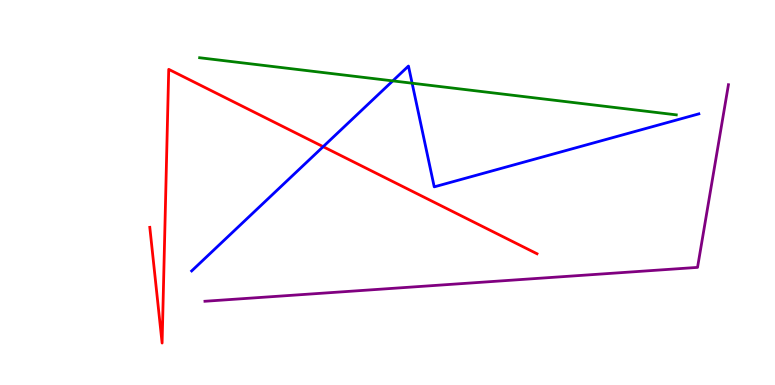[{'lines': ['blue', 'red'], 'intersections': [{'x': 4.17, 'y': 6.19}]}, {'lines': ['green', 'red'], 'intersections': []}, {'lines': ['purple', 'red'], 'intersections': []}, {'lines': ['blue', 'green'], 'intersections': [{'x': 5.07, 'y': 7.9}, {'x': 5.32, 'y': 7.84}]}, {'lines': ['blue', 'purple'], 'intersections': []}, {'lines': ['green', 'purple'], 'intersections': []}]